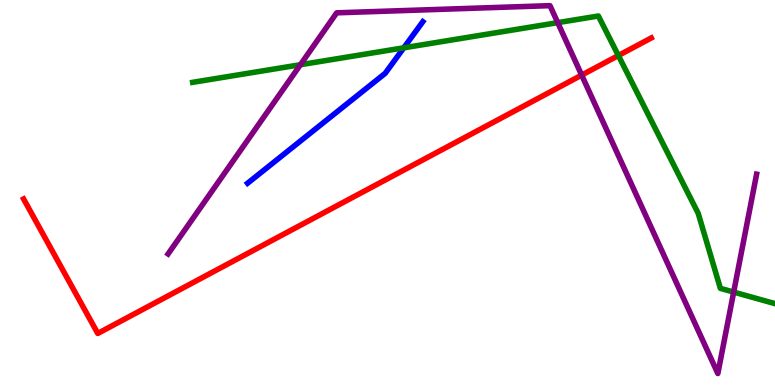[{'lines': ['blue', 'red'], 'intersections': []}, {'lines': ['green', 'red'], 'intersections': [{'x': 7.98, 'y': 8.56}]}, {'lines': ['purple', 'red'], 'intersections': [{'x': 7.51, 'y': 8.05}]}, {'lines': ['blue', 'green'], 'intersections': [{'x': 5.21, 'y': 8.76}]}, {'lines': ['blue', 'purple'], 'intersections': []}, {'lines': ['green', 'purple'], 'intersections': [{'x': 3.88, 'y': 8.32}, {'x': 7.2, 'y': 9.41}, {'x': 9.47, 'y': 2.41}]}]